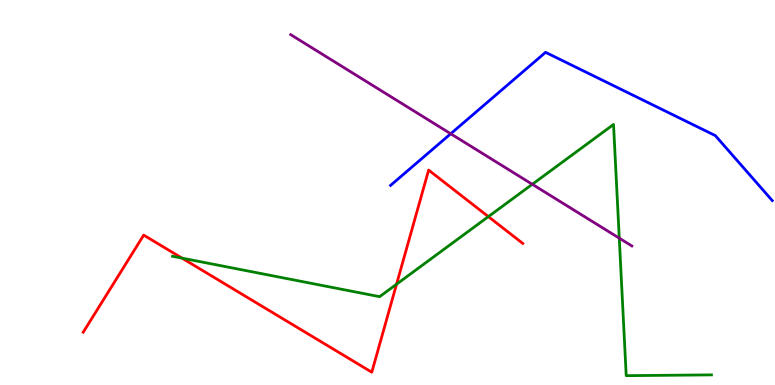[{'lines': ['blue', 'red'], 'intersections': []}, {'lines': ['green', 'red'], 'intersections': [{'x': 2.35, 'y': 3.3}, {'x': 5.12, 'y': 2.62}, {'x': 6.3, 'y': 4.37}]}, {'lines': ['purple', 'red'], 'intersections': []}, {'lines': ['blue', 'green'], 'intersections': []}, {'lines': ['blue', 'purple'], 'intersections': [{'x': 5.82, 'y': 6.53}]}, {'lines': ['green', 'purple'], 'intersections': [{'x': 6.87, 'y': 5.21}, {'x': 7.99, 'y': 3.81}]}]